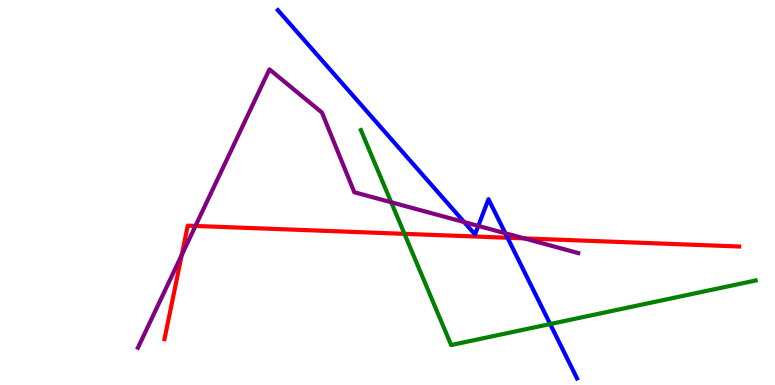[{'lines': ['blue', 'red'], 'intersections': [{'x': 6.55, 'y': 3.82}]}, {'lines': ['green', 'red'], 'intersections': [{'x': 5.22, 'y': 3.93}]}, {'lines': ['purple', 'red'], 'intersections': [{'x': 2.35, 'y': 3.38}, {'x': 2.52, 'y': 4.13}, {'x': 6.76, 'y': 3.81}]}, {'lines': ['blue', 'green'], 'intersections': [{'x': 7.1, 'y': 1.58}]}, {'lines': ['blue', 'purple'], 'intersections': [{'x': 5.99, 'y': 4.23}, {'x': 6.17, 'y': 4.13}, {'x': 6.52, 'y': 3.94}]}, {'lines': ['green', 'purple'], 'intersections': [{'x': 5.05, 'y': 4.75}]}]